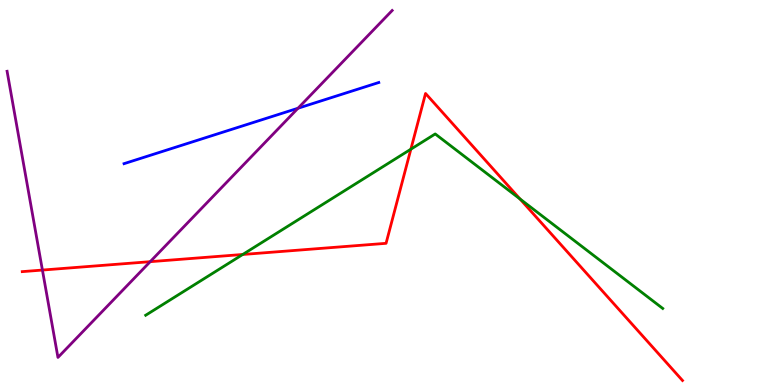[{'lines': ['blue', 'red'], 'intersections': []}, {'lines': ['green', 'red'], 'intersections': [{'x': 3.13, 'y': 3.39}, {'x': 5.3, 'y': 6.12}, {'x': 6.71, 'y': 4.83}]}, {'lines': ['purple', 'red'], 'intersections': [{'x': 0.547, 'y': 2.99}, {'x': 1.94, 'y': 3.2}]}, {'lines': ['blue', 'green'], 'intersections': []}, {'lines': ['blue', 'purple'], 'intersections': [{'x': 3.85, 'y': 7.19}]}, {'lines': ['green', 'purple'], 'intersections': []}]